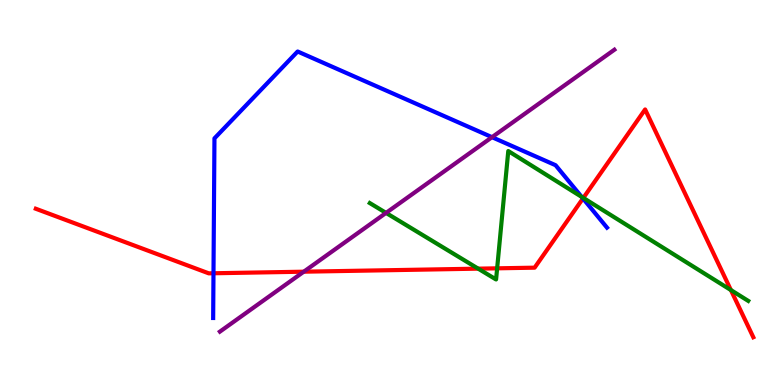[{'lines': ['blue', 'red'], 'intersections': [{'x': 2.75, 'y': 2.9}, {'x': 7.52, 'y': 4.85}]}, {'lines': ['green', 'red'], 'intersections': [{'x': 6.17, 'y': 3.02}, {'x': 6.41, 'y': 3.03}, {'x': 7.53, 'y': 4.86}, {'x': 9.43, 'y': 2.47}]}, {'lines': ['purple', 'red'], 'intersections': [{'x': 3.92, 'y': 2.94}]}, {'lines': ['blue', 'green'], 'intersections': [{'x': 7.51, 'y': 4.89}]}, {'lines': ['blue', 'purple'], 'intersections': [{'x': 6.35, 'y': 6.44}]}, {'lines': ['green', 'purple'], 'intersections': [{'x': 4.98, 'y': 4.47}]}]